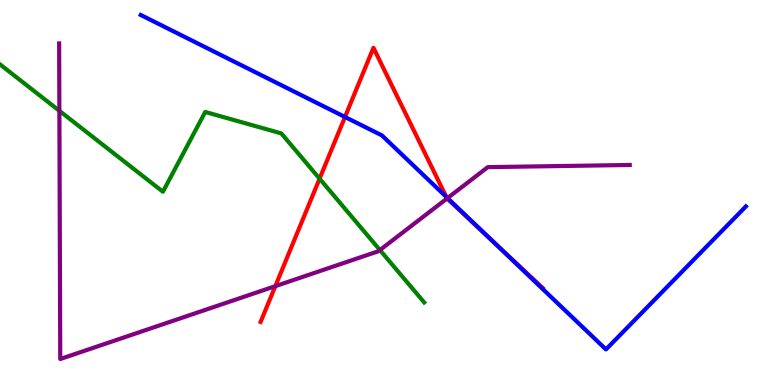[{'lines': ['blue', 'red'], 'intersections': [{'x': 4.45, 'y': 6.96}, {'x': 5.76, 'y': 4.89}, {'x': 6.33, 'y': 3.78}]}, {'lines': ['green', 'red'], 'intersections': [{'x': 4.12, 'y': 5.36}]}, {'lines': ['purple', 'red'], 'intersections': [{'x': 3.55, 'y': 2.57}, {'x': 5.77, 'y': 4.85}]}, {'lines': ['blue', 'green'], 'intersections': []}, {'lines': ['blue', 'purple'], 'intersections': [{'x': 5.77, 'y': 4.86}]}, {'lines': ['green', 'purple'], 'intersections': [{'x': 0.766, 'y': 7.12}, {'x': 4.9, 'y': 3.51}]}]